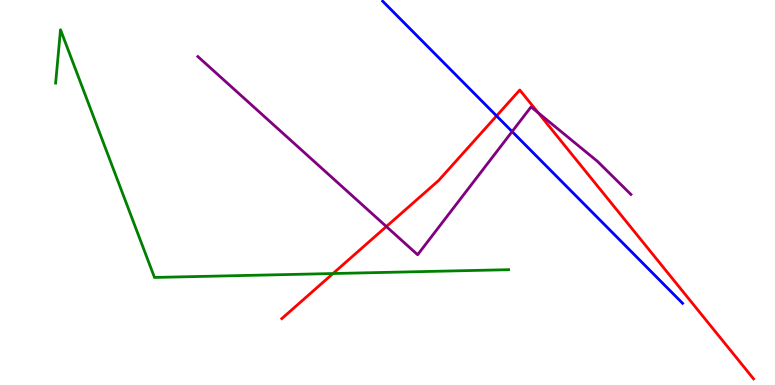[{'lines': ['blue', 'red'], 'intersections': [{'x': 6.41, 'y': 6.99}]}, {'lines': ['green', 'red'], 'intersections': [{'x': 4.3, 'y': 2.9}]}, {'lines': ['purple', 'red'], 'intersections': [{'x': 4.99, 'y': 4.12}, {'x': 6.94, 'y': 7.07}]}, {'lines': ['blue', 'green'], 'intersections': []}, {'lines': ['blue', 'purple'], 'intersections': [{'x': 6.61, 'y': 6.58}]}, {'lines': ['green', 'purple'], 'intersections': []}]